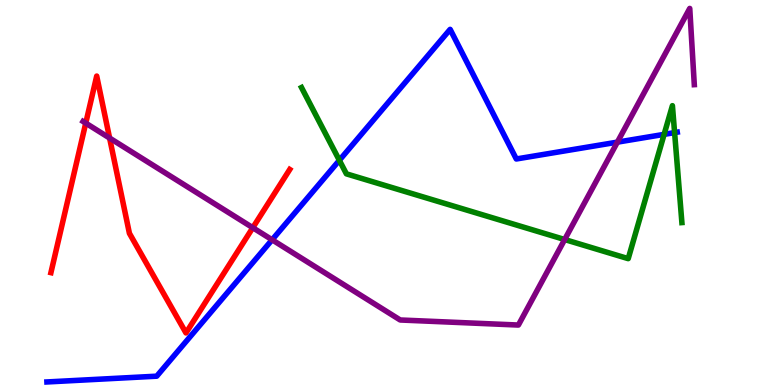[{'lines': ['blue', 'red'], 'intersections': []}, {'lines': ['green', 'red'], 'intersections': []}, {'lines': ['purple', 'red'], 'intersections': [{'x': 1.11, 'y': 6.8}, {'x': 1.41, 'y': 6.41}, {'x': 3.26, 'y': 4.09}]}, {'lines': ['blue', 'green'], 'intersections': [{'x': 4.38, 'y': 5.84}, {'x': 8.57, 'y': 6.51}, {'x': 8.7, 'y': 6.56}]}, {'lines': ['blue', 'purple'], 'intersections': [{'x': 3.51, 'y': 3.77}, {'x': 7.97, 'y': 6.31}]}, {'lines': ['green', 'purple'], 'intersections': [{'x': 7.29, 'y': 3.78}]}]